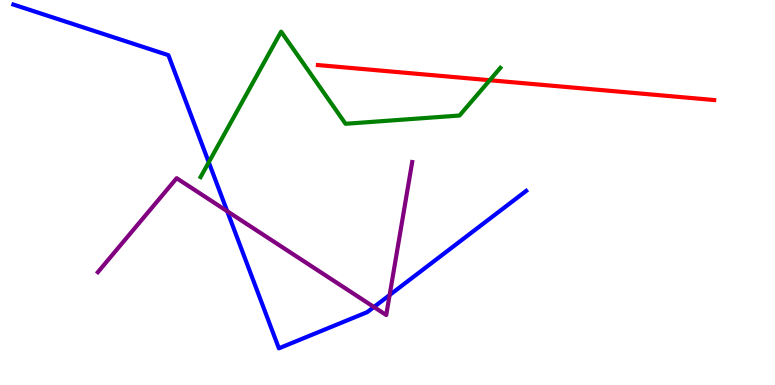[{'lines': ['blue', 'red'], 'intersections': []}, {'lines': ['green', 'red'], 'intersections': [{'x': 6.32, 'y': 7.92}]}, {'lines': ['purple', 'red'], 'intersections': []}, {'lines': ['blue', 'green'], 'intersections': [{'x': 2.69, 'y': 5.78}]}, {'lines': ['blue', 'purple'], 'intersections': [{'x': 2.93, 'y': 4.51}, {'x': 4.83, 'y': 2.03}, {'x': 5.03, 'y': 2.34}]}, {'lines': ['green', 'purple'], 'intersections': []}]